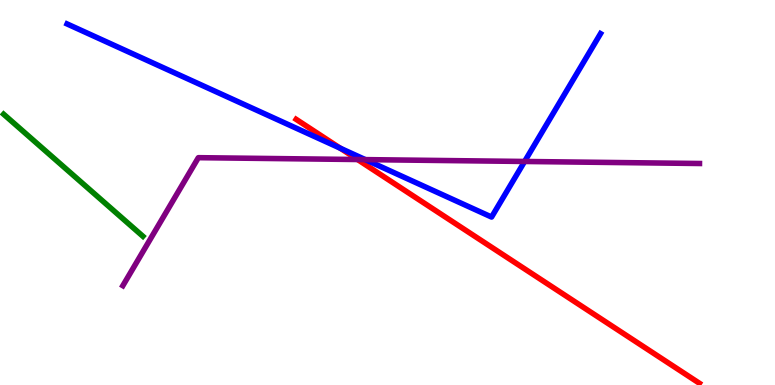[{'lines': ['blue', 'red'], 'intersections': [{'x': 4.39, 'y': 6.15}]}, {'lines': ['green', 'red'], 'intersections': []}, {'lines': ['purple', 'red'], 'intersections': [{'x': 4.61, 'y': 5.86}]}, {'lines': ['blue', 'green'], 'intersections': []}, {'lines': ['blue', 'purple'], 'intersections': [{'x': 4.71, 'y': 5.85}, {'x': 6.77, 'y': 5.81}]}, {'lines': ['green', 'purple'], 'intersections': []}]